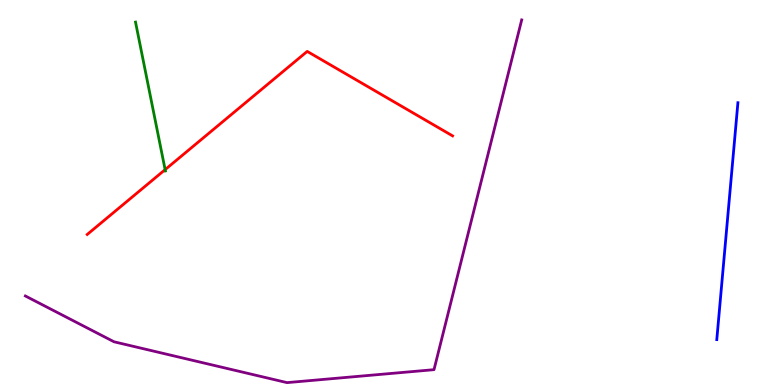[{'lines': ['blue', 'red'], 'intersections': []}, {'lines': ['green', 'red'], 'intersections': [{'x': 2.13, 'y': 5.59}]}, {'lines': ['purple', 'red'], 'intersections': []}, {'lines': ['blue', 'green'], 'intersections': []}, {'lines': ['blue', 'purple'], 'intersections': []}, {'lines': ['green', 'purple'], 'intersections': []}]